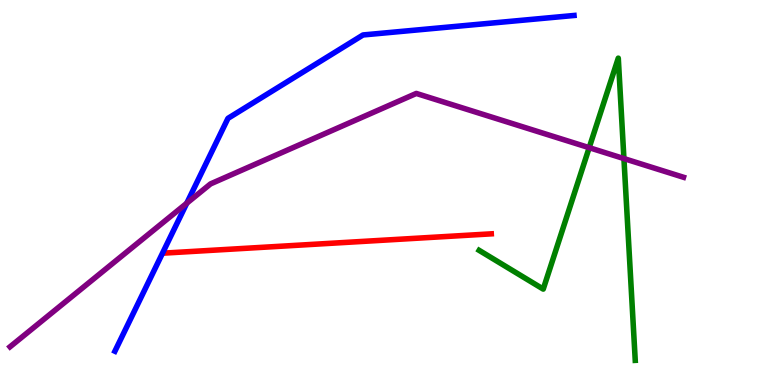[{'lines': ['blue', 'red'], 'intersections': []}, {'lines': ['green', 'red'], 'intersections': []}, {'lines': ['purple', 'red'], 'intersections': []}, {'lines': ['blue', 'green'], 'intersections': []}, {'lines': ['blue', 'purple'], 'intersections': [{'x': 2.41, 'y': 4.72}]}, {'lines': ['green', 'purple'], 'intersections': [{'x': 7.6, 'y': 6.16}, {'x': 8.05, 'y': 5.88}]}]